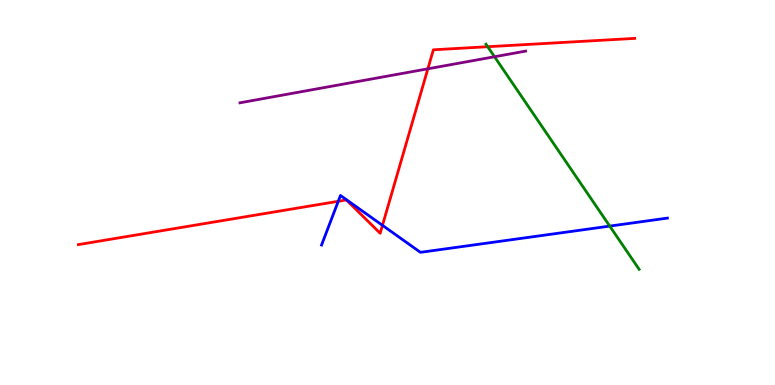[{'lines': ['blue', 'red'], 'intersections': [{'x': 4.36, 'y': 4.77}, {'x': 4.94, 'y': 4.15}]}, {'lines': ['green', 'red'], 'intersections': [{'x': 6.29, 'y': 8.79}]}, {'lines': ['purple', 'red'], 'intersections': [{'x': 5.52, 'y': 8.21}]}, {'lines': ['blue', 'green'], 'intersections': [{'x': 7.87, 'y': 4.13}]}, {'lines': ['blue', 'purple'], 'intersections': []}, {'lines': ['green', 'purple'], 'intersections': [{'x': 6.38, 'y': 8.53}]}]